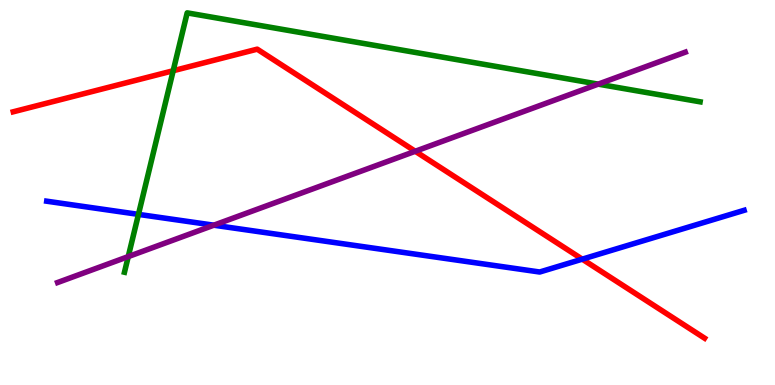[{'lines': ['blue', 'red'], 'intersections': [{'x': 7.51, 'y': 3.27}]}, {'lines': ['green', 'red'], 'intersections': [{'x': 2.23, 'y': 8.16}]}, {'lines': ['purple', 'red'], 'intersections': [{'x': 5.36, 'y': 6.07}]}, {'lines': ['blue', 'green'], 'intersections': [{'x': 1.79, 'y': 4.43}]}, {'lines': ['blue', 'purple'], 'intersections': [{'x': 2.76, 'y': 4.15}]}, {'lines': ['green', 'purple'], 'intersections': [{'x': 1.65, 'y': 3.34}, {'x': 7.72, 'y': 7.81}]}]